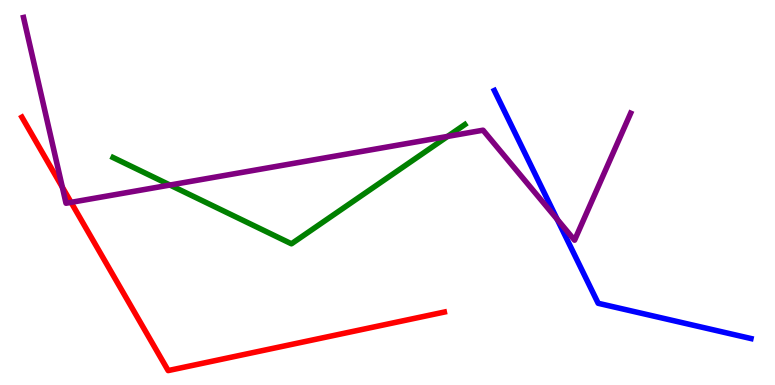[{'lines': ['blue', 'red'], 'intersections': []}, {'lines': ['green', 'red'], 'intersections': []}, {'lines': ['purple', 'red'], 'intersections': [{'x': 0.805, 'y': 5.14}, {'x': 0.917, 'y': 4.74}]}, {'lines': ['blue', 'green'], 'intersections': []}, {'lines': ['blue', 'purple'], 'intersections': [{'x': 7.19, 'y': 4.3}]}, {'lines': ['green', 'purple'], 'intersections': [{'x': 2.19, 'y': 5.19}, {'x': 5.78, 'y': 6.46}]}]